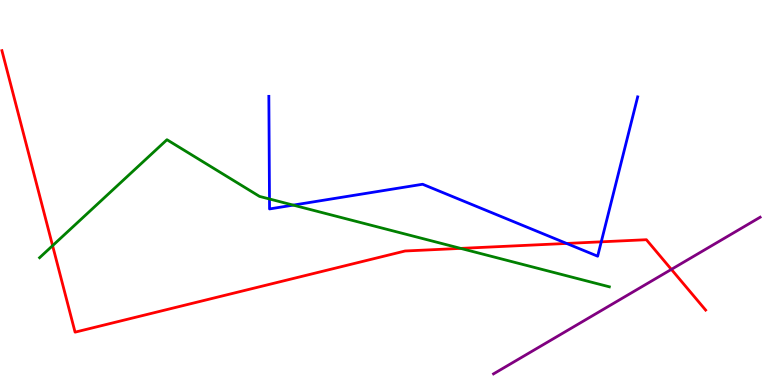[{'lines': ['blue', 'red'], 'intersections': [{'x': 7.31, 'y': 3.68}, {'x': 7.76, 'y': 3.72}]}, {'lines': ['green', 'red'], 'intersections': [{'x': 0.679, 'y': 3.62}, {'x': 5.94, 'y': 3.55}]}, {'lines': ['purple', 'red'], 'intersections': [{'x': 8.66, 'y': 3.0}]}, {'lines': ['blue', 'green'], 'intersections': [{'x': 3.48, 'y': 4.83}, {'x': 3.78, 'y': 4.67}]}, {'lines': ['blue', 'purple'], 'intersections': []}, {'lines': ['green', 'purple'], 'intersections': []}]